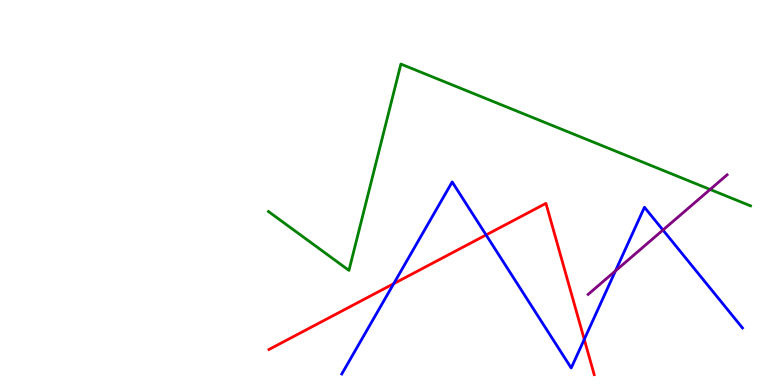[{'lines': ['blue', 'red'], 'intersections': [{'x': 5.08, 'y': 2.63}, {'x': 6.27, 'y': 3.9}, {'x': 7.54, 'y': 1.19}]}, {'lines': ['green', 'red'], 'intersections': []}, {'lines': ['purple', 'red'], 'intersections': []}, {'lines': ['blue', 'green'], 'intersections': []}, {'lines': ['blue', 'purple'], 'intersections': [{'x': 7.94, 'y': 2.96}, {'x': 8.55, 'y': 4.02}]}, {'lines': ['green', 'purple'], 'intersections': [{'x': 9.16, 'y': 5.08}]}]